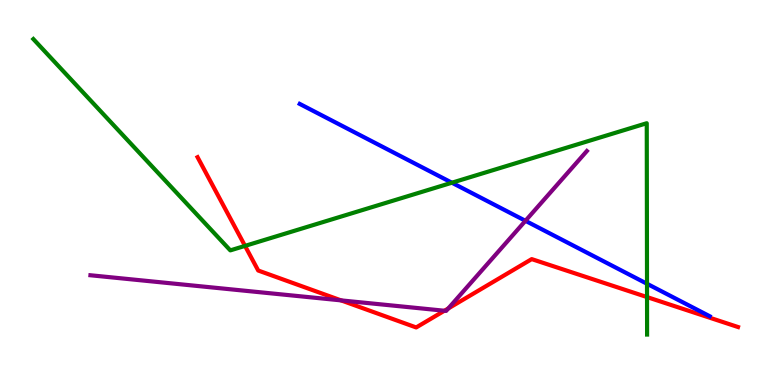[{'lines': ['blue', 'red'], 'intersections': []}, {'lines': ['green', 'red'], 'intersections': [{'x': 3.16, 'y': 3.61}, {'x': 8.35, 'y': 2.28}]}, {'lines': ['purple', 'red'], 'intersections': [{'x': 4.4, 'y': 2.2}, {'x': 5.73, 'y': 1.93}, {'x': 5.78, 'y': 1.99}]}, {'lines': ['blue', 'green'], 'intersections': [{'x': 5.83, 'y': 5.25}, {'x': 8.35, 'y': 2.63}]}, {'lines': ['blue', 'purple'], 'intersections': [{'x': 6.78, 'y': 4.26}]}, {'lines': ['green', 'purple'], 'intersections': []}]